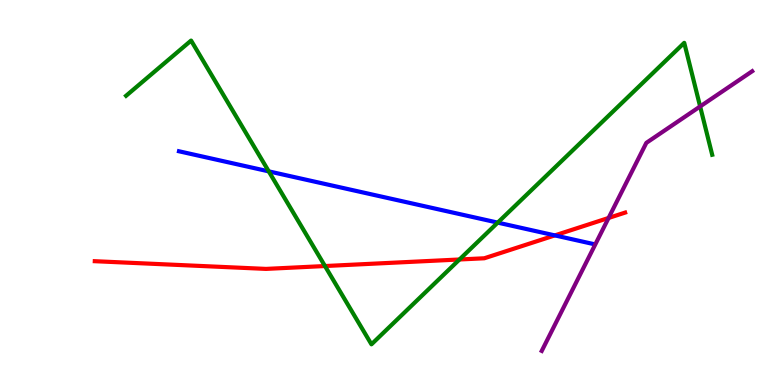[{'lines': ['blue', 'red'], 'intersections': [{'x': 7.16, 'y': 3.89}]}, {'lines': ['green', 'red'], 'intersections': [{'x': 4.19, 'y': 3.09}, {'x': 5.93, 'y': 3.26}]}, {'lines': ['purple', 'red'], 'intersections': [{'x': 7.85, 'y': 4.34}]}, {'lines': ['blue', 'green'], 'intersections': [{'x': 3.47, 'y': 5.55}, {'x': 6.42, 'y': 4.22}]}, {'lines': ['blue', 'purple'], 'intersections': []}, {'lines': ['green', 'purple'], 'intersections': [{'x': 9.03, 'y': 7.23}]}]